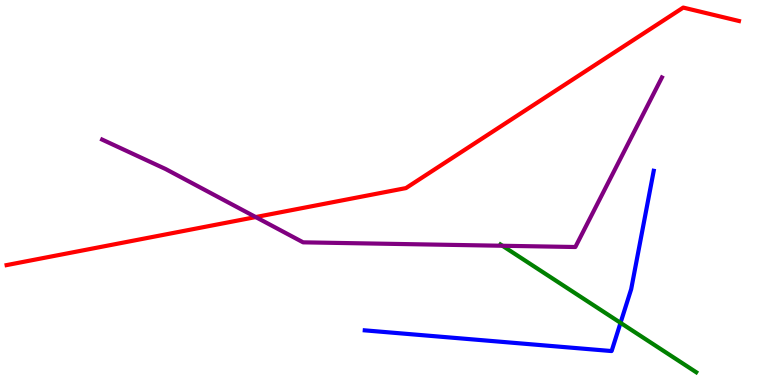[{'lines': ['blue', 'red'], 'intersections': []}, {'lines': ['green', 'red'], 'intersections': []}, {'lines': ['purple', 'red'], 'intersections': [{'x': 3.3, 'y': 4.36}]}, {'lines': ['blue', 'green'], 'intersections': [{'x': 8.01, 'y': 1.61}]}, {'lines': ['blue', 'purple'], 'intersections': []}, {'lines': ['green', 'purple'], 'intersections': [{'x': 6.48, 'y': 3.62}]}]